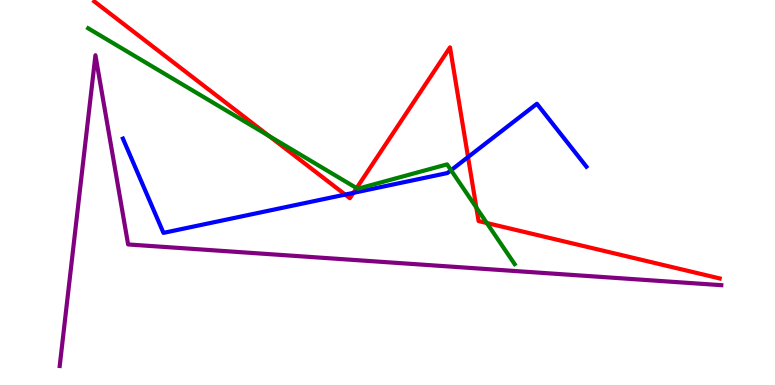[{'lines': ['blue', 'red'], 'intersections': [{'x': 4.45, 'y': 4.95}, {'x': 4.56, 'y': 4.99}, {'x': 6.04, 'y': 5.92}]}, {'lines': ['green', 'red'], 'intersections': [{'x': 3.47, 'y': 6.47}, {'x': 4.6, 'y': 5.11}, {'x': 6.15, 'y': 4.61}, {'x': 6.28, 'y': 4.21}]}, {'lines': ['purple', 'red'], 'intersections': []}, {'lines': ['blue', 'green'], 'intersections': [{'x': 5.82, 'y': 5.58}]}, {'lines': ['blue', 'purple'], 'intersections': []}, {'lines': ['green', 'purple'], 'intersections': []}]